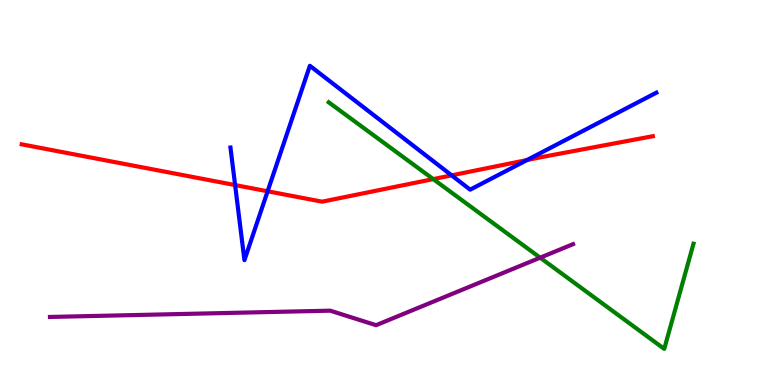[{'lines': ['blue', 'red'], 'intersections': [{'x': 3.03, 'y': 5.19}, {'x': 3.45, 'y': 5.03}, {'x': 5.83, 'y': 5.45}, {'x': 6.8, 'y': 5.84}]}, {'lines': ['green', 'red'], 'intersections': [{'x': 5.59, 'y': 5.35}]}, {'lines': ['purple', 'red'], 'intersections': []}, {'lines': ['blue', 'green'], 'intersections': []}, {'lines': ['blue', 'purple'], 'intersections': []}, {'lines': ['green', 'purple'], 'intersections': [{'x': 6.97, 'y': 3.31}]}]